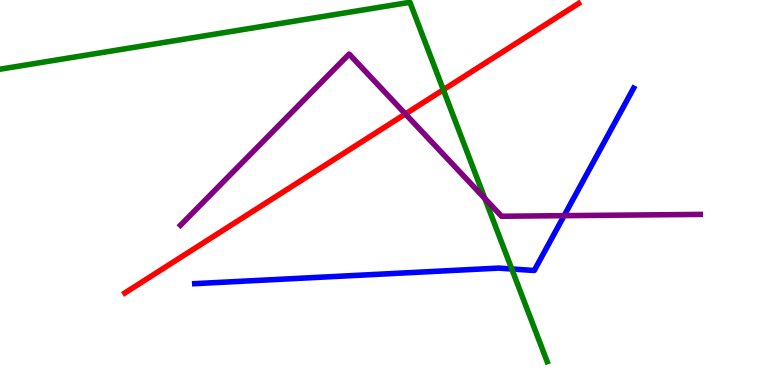[{'lines': ['blue', 'red'], 'intersections': []}, {'lines': ['green', 'red'], 'intersections': [{'x': 5.72, 'y': 7.67}]}, {'lines': ['purple', 'red'], 'intersections': [{'x': 5.23, 'y': 7.04}]}, {'lines': ['blue', 'green'], 'intersections': [{'x': 6.6, 'y': 3.01}]}, {'lines': ['blue', 'purple'], 'intersections': [{'x': 7.28, 'y': 4.4}]}, {'lines': ['green', 'purple'], 'intersections': [{'x': 6.26, 'y': 4.84}]}]